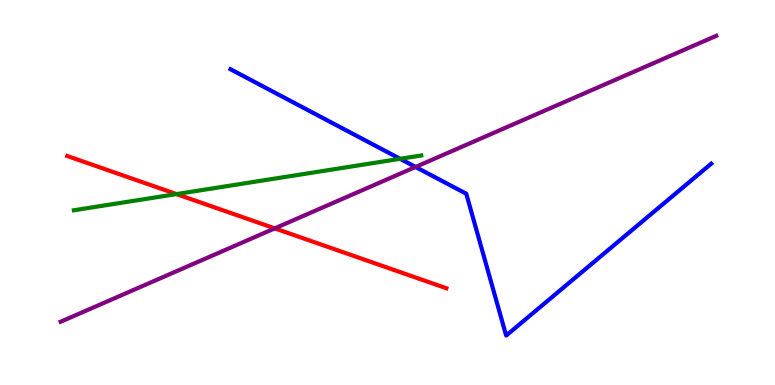[{'lines': ['blue', 'red'], 'intersections': []}, {'lines': ['green', 'red'], 'intersections': [{'x': 2.28, 'y': 4.96}]}, {'lines': ['purple', 'red'], 'intersections': [{'x': 3.55, 'y': 4.07}]}, {'lines': ['blue', 'green'], 'intersections': [{'x': 5.16, 'y': 5.87}]}, {'lines': ['blue', 'purple'], 'intersections': [{'x': 5.36, 'y': 5.66}]}, {'lines': ['green', 'purple'], 'intersections': []}]